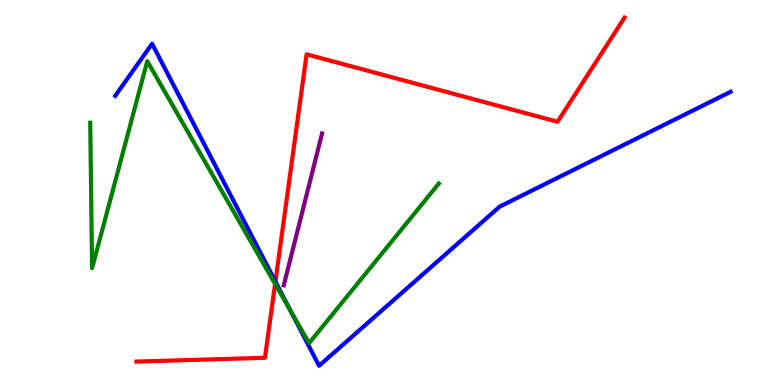[{'lines': ['blue', 'red'], 'intersections': [{'x': 3.55, 'y': 2.69}]}, {'lines': ['green', 'red'], 'intersections': [{'x': 3.55, 'y': 2.63}]}, {'lines': ['purple', 'red'], 'intersections': []}, {'lines': ['blue', 'green'], 'intersections': [{'x': 3.75, 'y': 1.91}]}, {'lines': ['blue', 'purple'], 'intersections': []}, {'lines': ['green', 'purple'], 'intersections': []}]